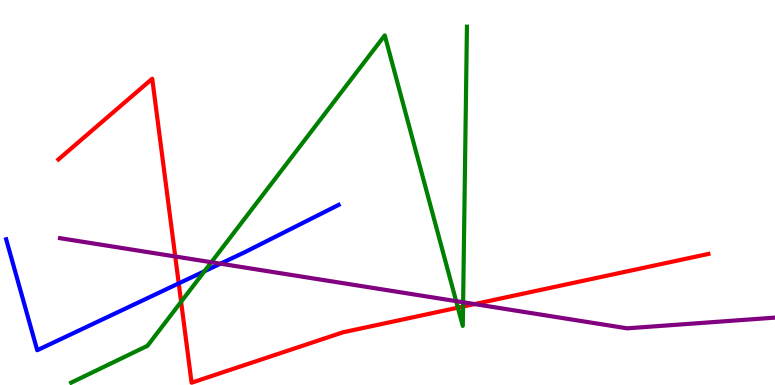[{'lines': ['blue', 'red'], 'intersections': [{'x': 2.31, 'y': 2.64}]}, {'lines': ['green', 'red'], 'intersections': [{'x': 2.34, 'y': 2.16}, {'x': 5.91, 'y': 2.01}, {'x': 5.97, 'y': 2.04}]}, {'lines': ['purple', 'red'], 'intersections': [{'x': 2.26, 'y': 3.34}, {'x': 6.12, 'y': 2.1}]}, {'lines': ['blue', 'green'], 'intersections': [{'x': 2.64, 'y': 2.95}]}, {'lines': ['blue', 'purple'], 'intersections': [{'x': 2.84, 'y': 3.15}]}, {'lines': ['green', 'purple'], 'intersections': [{'x': 2.73, 'y': 3.19}, {'x': 5.89, 'y': 2.18}, {'x': 5.98, 'y': 2.15}]}]